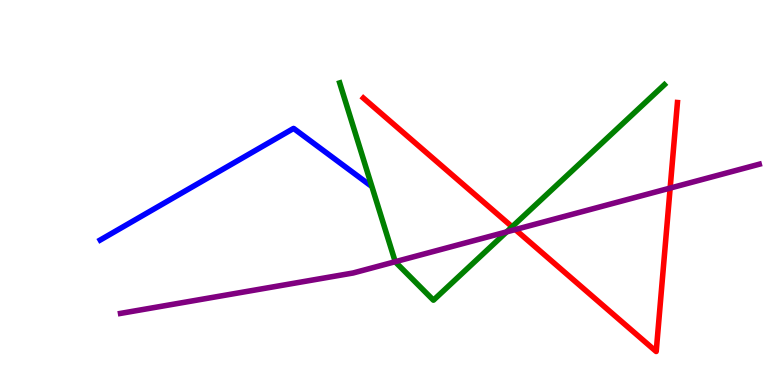[{'lines': ['blue', 'red'], 'intersections': []}, {'lines': ['green', 'red'], 'intersections': [{'x': 6.61, 'y': 4.11}]}, {'lines': ['purple', 'red'], 'intersections': [{'x': 6.65, 'y': 4.04}, {'x': 8.65, 'y': 5.11}]}, {'lines': ['blue', 'green'], 'intersections': []}, {'lines': ['blue', 'purple'], 'intersections': []}, {'lines': ['green', 'purple'], 'intersections': [{'x': 5.1, 'y': 3.2}, {'x': 6.54, 'y': 3.98}]}]